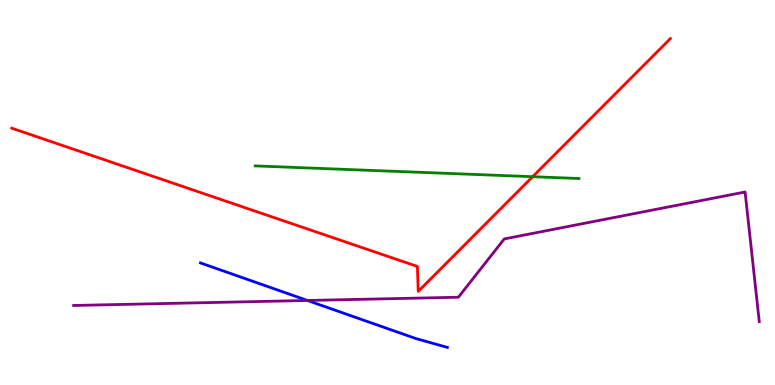[{'lines': ['blue', 'red'], 'intersections': []}, {'lines': ['green', 'red'], 'intersections': [{'x': 6.87, 'y': 5.41}]}, {'lines': ['purple', 'red'], 'intersections': []}, {'lines': ['blue', 'green'], 'intersections': []}, {'lines': ['blue', 'purple'], 'intersections': [{'x': 3.97, 'y': 2.2}]}, {'lines': ['green', 'purple'], 'intersections': []}]